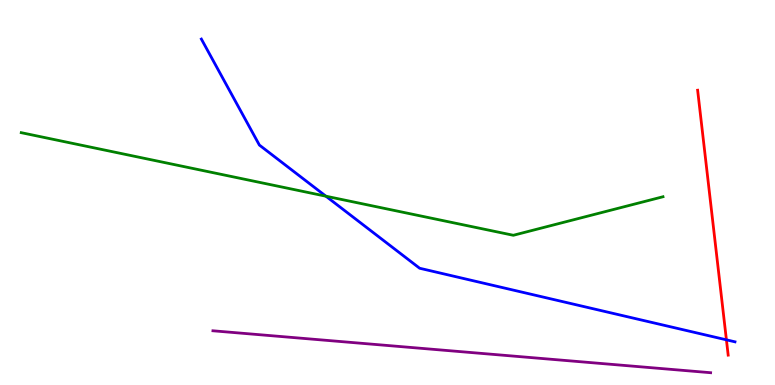[{'lines': ['blue', 'red'], 'intersections': [{'x': 9.37, 'y': 1.17}]}, {'lines': ['green', 'red'], 'intersections': []}, {'lines': ['purple', 'red'], 'intersections': []}, {'lines': ['blue', 'green'], 'intersections': [{'x': 4.21, 'y': 4.9}]}, {'lines': ['blue', 'purple'], 'intersections': []}, {'lines': ['green', 'purple'], 'intersections': []}]